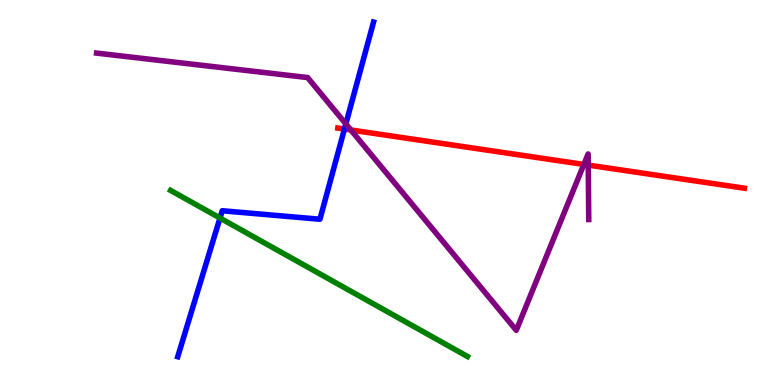[{'lines': ['blue', 'red'], 'intersections': [{'x': 4.44, 'y': 6.65}]}, {'lines': ['green', 'red'], 'intersections': []}, {'lines': ['purple', 'red'], 'intersections': [{'x': 4.53, 'y': 6.62}, {'x': 7.53, 'y': 5.73}, {'x': 7.59, 'y': 5.71}]}, {'lines': ['blue', 'green'], 'intersections': [{'x': 2.84, 'y': 4.34}]}, {'lines': ['blue', 'purple'], 'intersections': [{'x': 4.46, 'y': 6.78}]}, {'lines': ['green', 'purple'], 'intersections': []}]